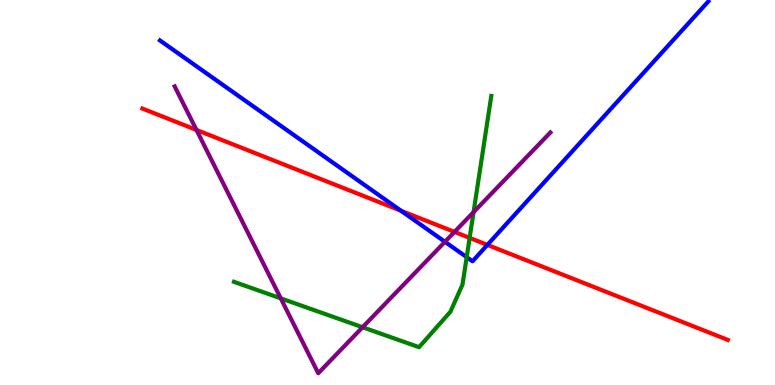[{'lines': ['blue', 'red'], 'intersections': [{'x': 5.18, 'y': 4.52}, {'x': 6.29, 'y': 3.64}]}, {'lines': ['green', 'red'], 'intersections': [{'x': 6.06, 'y': 3.82}]}, {'lines': ['purple', 'red'], 'intersections': [{'x': 2.54, 'y': 6.62}, {'x': 5.86, 'y': 3.98}]}, {'lines': ['blue', 'green'], 'intersections': [{'x': 6.02, 'y': 3.32}]}, {'lines': ['blue', 'purple'], 'intersections': [{'x': 5.74, 'y': 3.72}]}, {'lines': ['green', 'purple'], 'intersections': [{'x': 3.62, 'y': 2.25}, {'x': 4.68, 'y': 1.5}, {'x': 6.11, 'y': 4.49}]}]